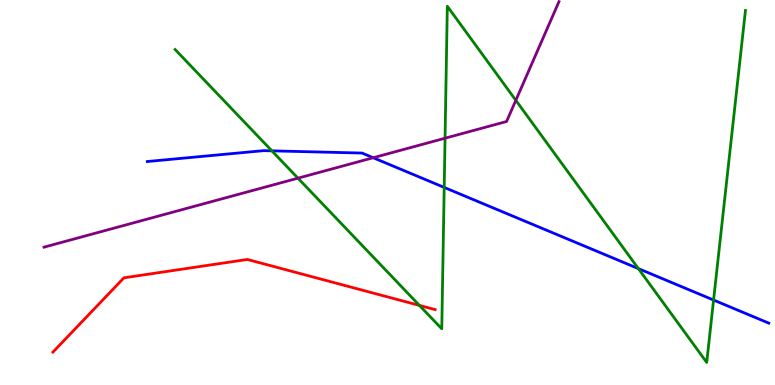[{'lines': ['blue', 'red'], 'intersections': []}, {'lines': ['green', 'red'], 'intersections': [{'x': 5.41, 'y': 2.07}]}, {'lines': ['purple', 'red'], 'intersections': []}, {'lines': ['blue', 'green'], 'intersections': [{'x': 3.51, 'y': 6.08}, {'x': 5.73, 'y': 5.13}, {'x': 8.24, 'y': 3.02}, {'x': 9.21, 'y': 2.21}]}, {'lines': ['blue', 'purple'], 'intersections': [{'x': 4.82, 'y': 5.9}]}, {'lines': ['green', 'purple'], 'intersections': [{'x': 3.84, 'y': 5.37}, {'x': 5.74, 'y': 6.41}, {'x': 6.66, 'y': 7.39}]}]